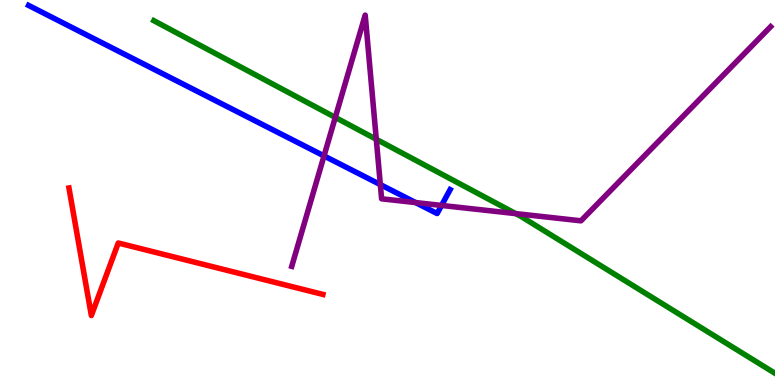[{'lines': ['blue', 'red'], 'intersections': []}, {'lines': ['green', 'red'], 'intersections': []}, {'lines': ['purple', 'red'], 'intersections': []}, {'lines': ['blue', 'green'], 'intersections': []}, {'lines': ['blue', 'purple'], 'intersections': [{'x': 4.18, 'y': 5.95}, {'x': 4.91, 'y': 5.21}, {'x': 5.36, 'y': 4.74}, {'x': 5.7, 'y': 4.66}]}, {'lines': ['green', 'purple'], 'intersections': [{'x': 4.33, 'y': 6.95}, {'x': 4.86, 'y': 6.38}, {'x': 6.65, 'y': 4.45}]}]